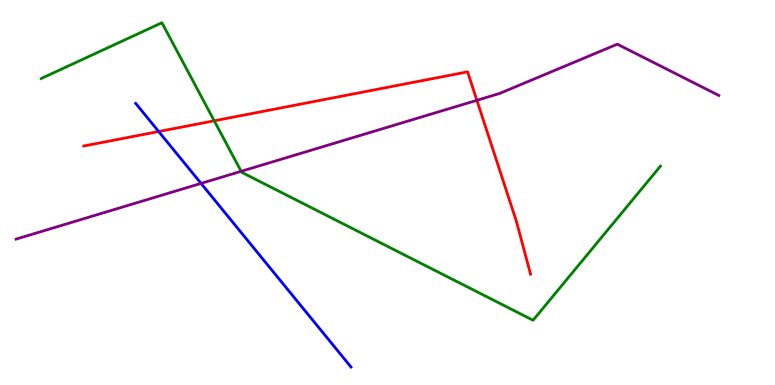[{'lines': ['blue', 'red'], 'intersections': [{'x': 2.05, 'y': 6.58}]}, {'lines': ['green', 'red'], 'intersections': [{'x': 2.76, 'y': 6.86}]}, {'lines': ['purple', 'red'], 'intersections': [{'x': 6.15, 'y': 7.39}]}, {'lines': ['blue', 'green'], 'intersections': []}, {'lines': ['blue', 'purple'], 'intersections': [{'x': 2.59, 'y': 5.24}]}, {'lines': ['green', 'purple'], 'intersections': [{'x': 3.11, 'y': 5.55}]}]